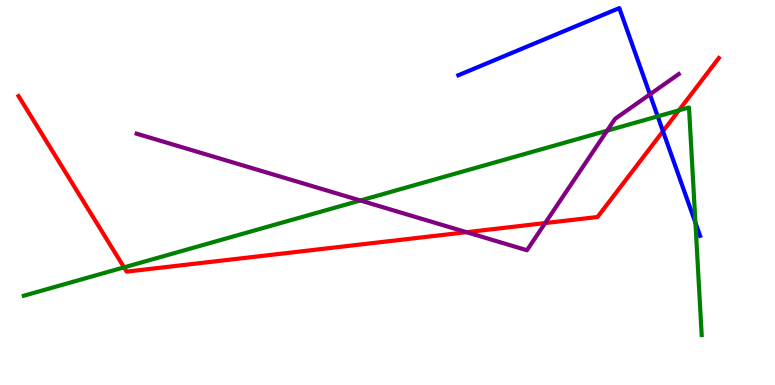[{'lines': ['blue', 'red'], 'intersections': [{'x': 8.55, 'y': 6.59}]}, {'lines': ['green', 'red'], 'intersections': [{'x': 1.6, 'y': 3.06}, {'x': 8.76, 'y': 7.13}]}, {'lines': ['purple', 'red'], 'intersections': [{'x': 6.02, 'y': 3.97}, {'x': 7.03, 'y': 4.21}]}, {'lines': ['blue', 'green'], 'intersections': [{'x': 8.49, 'y': 6.98}, {'x': 8.97, 'y': 4.22}]}, {'lines': ['blue', 'purple'], 'intersections': [{'x': 8.39, 'y': 7.55}]}, {'lines': ['green', 'purple'], 'intersections': [{'x': 4.65, 'y': 4.79}, {'x': 7.83, 'y': 6.61}]}]